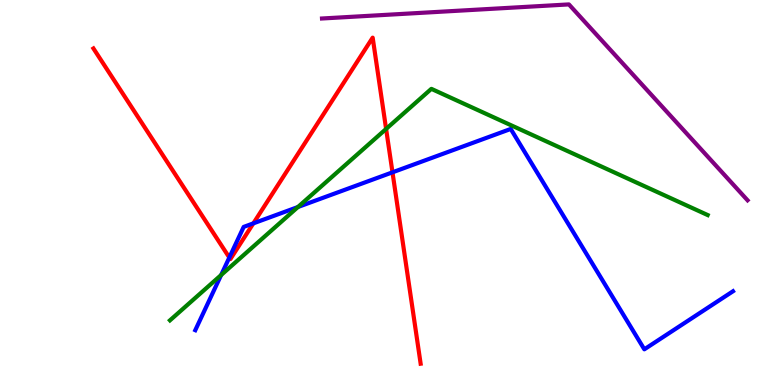[{'lines': ['blue', 'red'], 'intersections': [{'x': 2.96, 'y': 3.31}, {'x': 3.27, 'y': 4.2}, {'x': 5.06, 'y': 5.52}]}, {'lines': ['green', 'red'], 'intersections': [{'x': 4.98, 'y': 6.65}]}, {'lines': ['purple', 'red'], 'intersections': []}, {'lines': ['blue', 'green'], 'intersections': [{'x': 2.85, 'y': 2.86}, {'x': 3.84, 'y': 4.62}]}, {'lines': ['blue', 'purple'], 'intersections': []}, {'lines': ['green', 'purple'], 'intersections': []}]